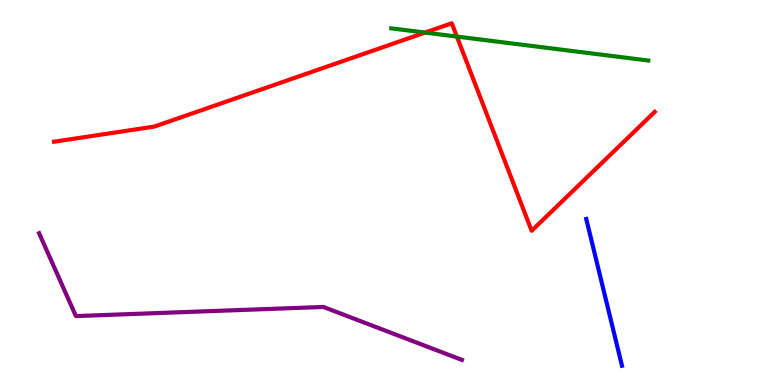[{'lines': ['blue', 'red'], 'intersections': []}, {'lines': ['green', 'red'], 'intersections': [{'x': 5.48, 'y': 9.15}, {'x': 5.9, 'y': 9.05}]}, {'lines': ['purple', 'red'], 'intersections': []}, {'lines': ['blue', 'green'], 'intersections': []}, {'lines': ['blue', 'purple'], 'intersections': []}, {'lines': ['green', 'purple'], 'intersections': []}]